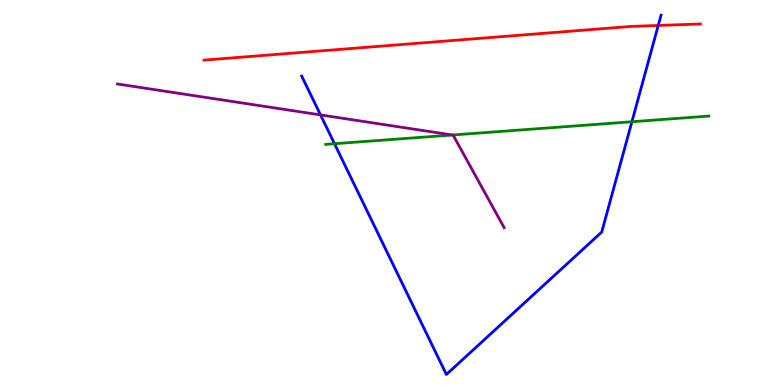[{'lines': ['blue', 'red'], 'intersections': [{'x': 8.49, 'y': 9.34}]}, {'lines': ['green', 'red'], 'intersections': []}, {'lines': ['purple', 'red'], 'intersections': []}, {'lines': ['blue', 'green'], 'intersections': [{'x': 4.32, 'y': 6.27}, {'x': 8.15, 'y': 6.84}]}, {'lines': ['blue', 'purple'], 'intersections': [{'x': 4.14, 'y': 7.02}]}, {'lines': ['green', 'purple'], 'intersections': [{'x': 5.84, 'y': 6.49}]}]